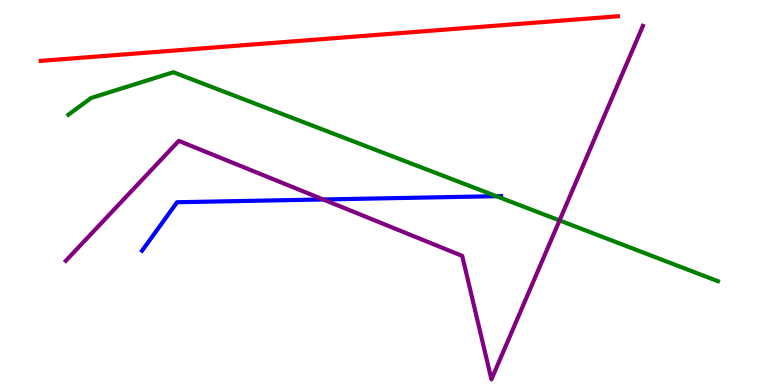[{'lines': ['blue', 'red'], 'intersections': []}, {'lines': ['green', 'red'], 'intersections': []}, {'lines': ['purple', 'red'], 'intersections': []}, {'lines': ['blue', 'green'], 'intersections': [{'x': 6.4, 'y': 4.9}]}, {'lines': ['blue', 'purple'], 'intersections': [{'x': 4.17, 'y': 4.82}]}, {'lines': ['green', 'purple'], 'intersections': [{'x': 7.22, 'y': 4.27}]}]